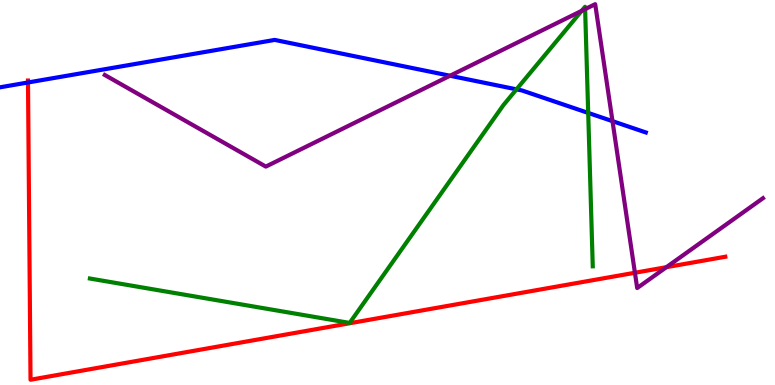[{'lines': ['blue', 'red'], 'intersections': [{'x': 0.361, 'y': 7.86}]}, {'lines': ['green', 'red'], 'intersections': []}, {'lines': ['purple', 'red'], 'intersections': [{'x': 8.19, 'y': 2.92}, {'x': 8.6, 'y': 3.06}]}, {'lines': ['blue', 'green'], 'intersections': [{'x': 6.66, 'y': 7.68}, {'x': 7.59, 'y': 7.07}]}, {'lines': ['blue', 'purple'], 'intersections': [{'x': 5.81, 'y': 8.03}, {'x': 7.9, 'y': 6.85}]}, {'lines': ['green', 'purple'], 'intersections': [{'x': 7.51, 'y': 9.72}, {'x': 7.55, 'y': 9.76}]}]